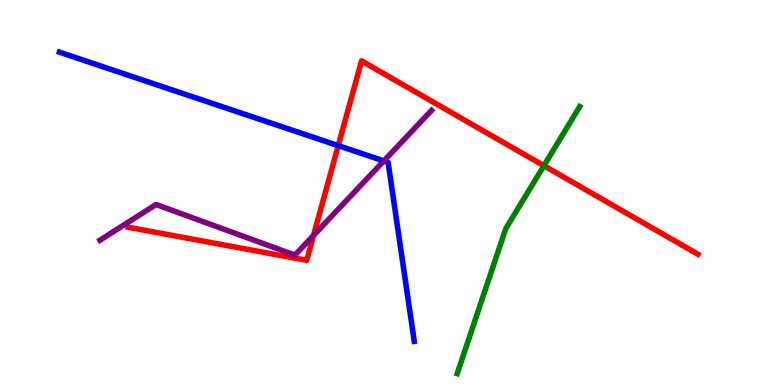[{'lines': ['blue', 'red'], 'intersections': [{'x': 4.36, 'y': 6.22}]}, {'lines': ['green', 'red'], 'intersections': [{'x': 7.02, 'y': 5.7}]}, {'lines': ['purple', 'red'], 'intersections': [{'x': 4.05, 'y': 3.89}]}, {'lines': ['blue', 'green'], 'intersections': []}, {'lines': ['blue', 'purple'], 'intersections': [{'x': 4.95, 'y': 5.82}]}, {'lines': ['green', 'purple'], 'intersections': []}]